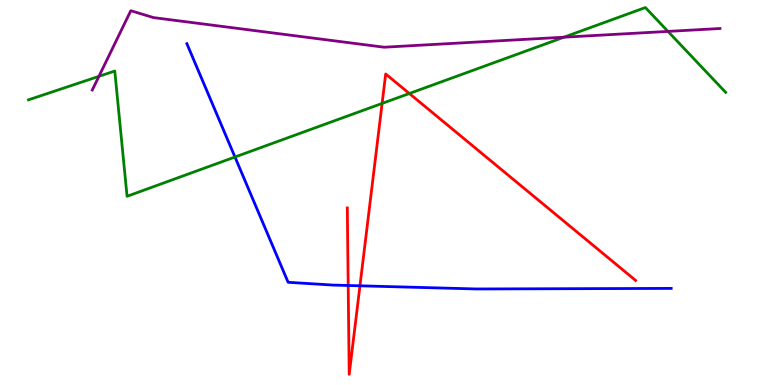[{'lines': ['blue', 'red'], 'intersections': [{'x': 4.49, 'y': 2.58}, {'x': 4.64, 'y': 2.58}]}, {'lines': ['green', 'red'], 'intersections': [{'x': 4.93, 'y': 7.31}, {'x': 5.28, 'y': 7.57}]}, {'lines': ['purple', 'red'], 'intersections': []}, {'lines': ['blue', 'green'], 'intersections': [{'x': 3.03, 'y': 5.92}]}, {'lines': ['blue', 'purple'], 'intersections': []}, {'lines': ['green', 'purple'], 'intersections': [{'x': 1.28, 'y': 8.02}, {'x': 7.28, 'y': 9.03}, {'x': 8.62, 'y': 9.18}]}]